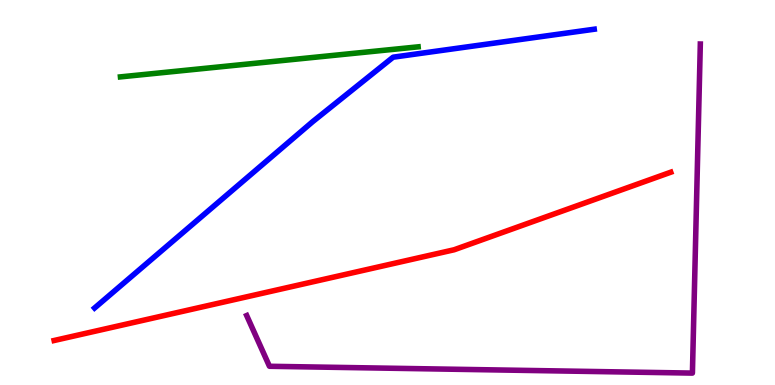[{'lines': ['blue', 'red'], 'intersections': []}, {'lines': ['green', 'red'], 'intersections': []}, {'lines': ['purple', 'red'], 'intersections': []}, {'lines': ['blue', 'green'], 'intersections': []}, {'lines': ['blue', 'purple'], 'intersections': []}, {'lines': ['green', 'purple'], 'intersections': []}]